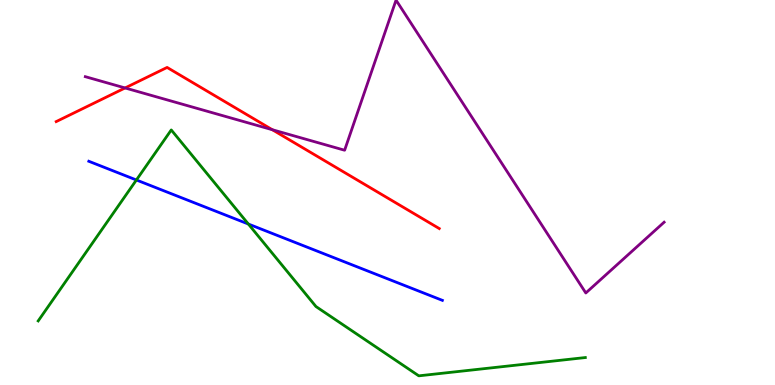[{'lines': ['blue', 'red'], 'intersections': []}, {'lines': ['green', 'red'], 'intersections': []}, {'lines': ['purple', 'red'], 'intersections': [{'x': 1.61, 'y': 7.72}, {'x': 3.51, 'y': 6.63}]}, {'lines': ['blue', 'green'], 'intersections': [{'x': 1.76, 'y': 5.32}, {'x': 3.2, 'y': 4.18}]}, {'lines': ['blue', 'purple'], 'intersections': []}, {'lines': ['green', 'purple'], 'intersections': []}]